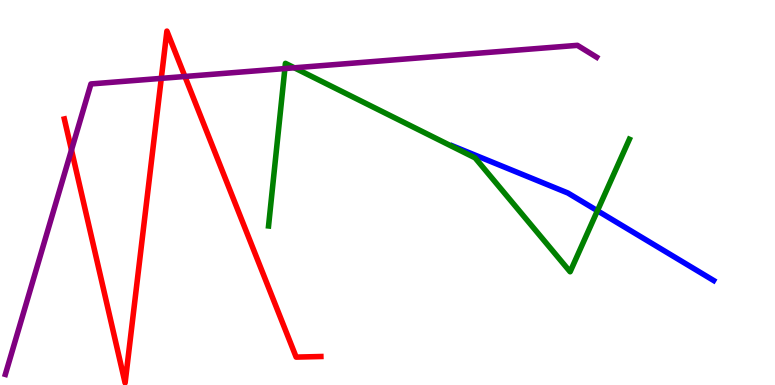[{'lines': ['blue', 'red'], 'intersections': []}, {'lines': ['green', 'red'], 'intersections': []}, {'lines': ['purple', 'red'], 'intersections': [{'x': 0.922, 'y': 6.1}, {'x': 2.08, 'y': 7.96}, {'x': 2.39, 'y': 8.01}]}, {'lines': ['blue', 'green'], 'intersections': [{'x': 7.71, 'y': 4.53}]}, {'lines': ['blue', 'purple'], 'intersections': []}, {'lines': ['green', 'purple'], 'intersections': [{'x': 3.68, 'y': 8.22}, {'x': 3.8, 'y': 8.24}]}]